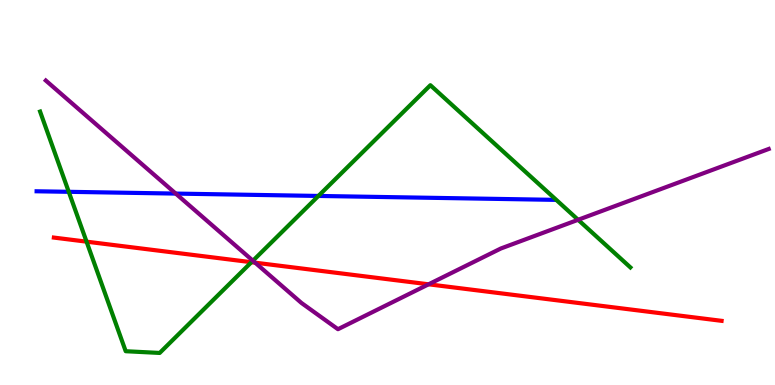[{'lines': ['blue', 'red'], 'intersections': []}, {'lines': ['green', 'red'], 'intersections': [{'x': 1.12, 'y': 3.72}, {'x': 3.24, 'y': 3.19}]}, {'lines': ['purple', 'red'], 'intersections': [{'x': 3.29, 'y': 3.18}, {'x': 5.53, 'y': 2.62}]}, {'lines': ['blue', 'green'], 'intersections': [{'x': 0.887, 'y': 5.02}, {'x': 4.11, 'y': 4.91}]}, {'lines': ['blue', 'purple'], 'intersections': [{'x': 2.27, 'y': 4.97}]}, {'lines': ['green', 'purple'], 'intersections': [{'x': 3.26, 'y': 3.23}, {'x': 7.46, 'y': 4.29}]}]